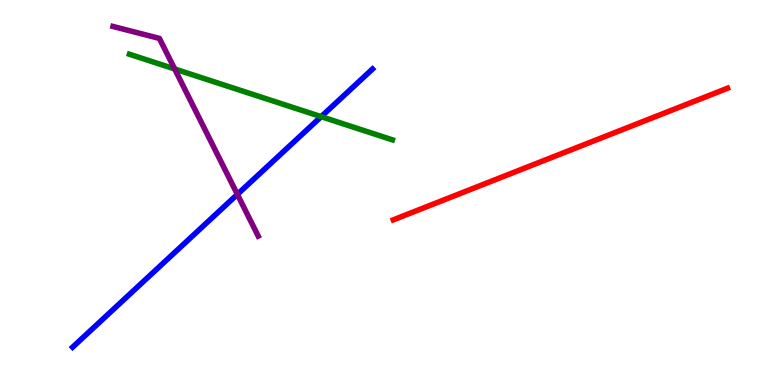[{'lines': ['blue', 'red'], 'intersections': []}, {'lines': ['green', 'red'], 'intersections': []}, {'lines': ['purple', 'red'], 'intersections': []}, {'lines': ['blue', 'green'], 'intersections': [{'x': 4.14, 'y': 6.97}]}, {'lines': ['blue', 'purple'], 'intersections': [{'x': 3.06, 'y': 4.95}]}, {'lines': ['green', 'purple'], 'intersections': [{'x': 2.25, 'y': 8.21}]}]